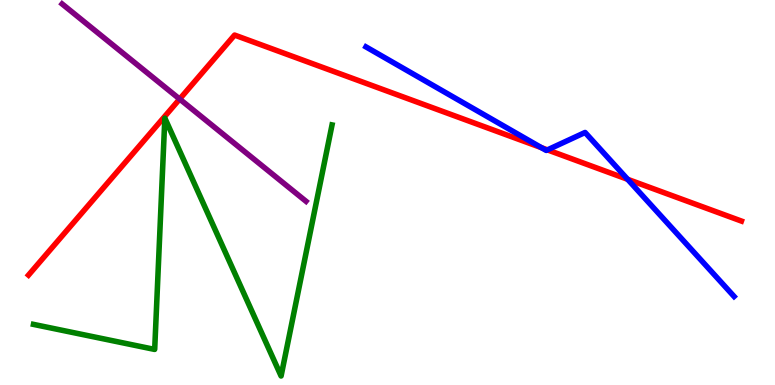[{'lines': ['blue', 'red'], 'intersections': [{'x': 6.99, 'y': 6.16}, {'x': 7.06, 'y': 6.11}, {'x': 8.1, 'y': 5.34}]}, {'lines': ['green', 'red'], 'intersections': []}, {'lines': ['purple', 'red'], 'intersections': [{'x': 2.32, 'y': 7.43}]}, {'lines': ['blue', 'green'], 'intersections': []}, {'lines': ['blue', 'purple'], 'intersections': []}, {'lines': ['green', 'purple'], 'intersections': []}]